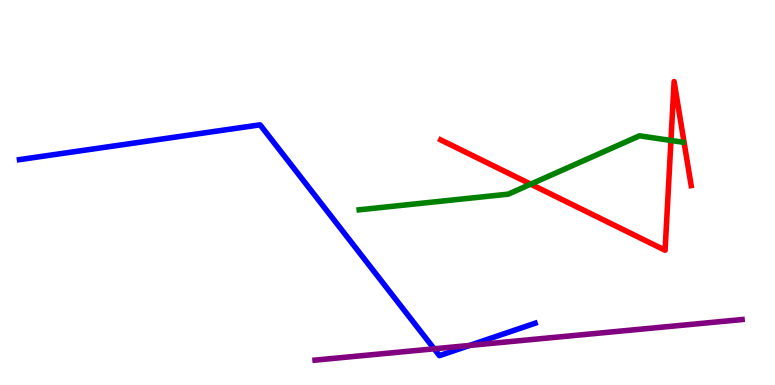[{'lines': ['blue', 'red'], 'intersections': []}, {'lines': ['green', 'red'], 'intersections': [{'x': 6.85, 'y': 5.22}, {'x': 8.66, 'y': 6.35}]}, {'lines': ['purple', 'red'], 'intersections': []}, {'lines': ['blue', 'green'], 'intersections': []}, {'lines': ['blue', 'purple'], 'intersections': [{'x': 5.6, 'y': 0.94}, {'x': 6.06, 'y': 1.03}]}, {'lines': ['green', 'purple'], 'intersections': []}]